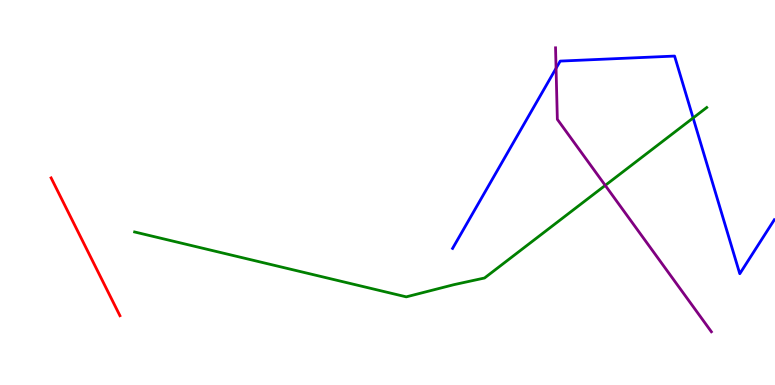[{'lines': ['blue', 'red'], 'intersections': []}, {'lines': ['green', 'red'], 'intersections': []}, {'lines': ['purple', 'red'], 'intersections': []}, {'lines': ['blue', 'green'], 'intersections': [{'x': 8.94, 'y': 6.94}]}, {'lines': ['blue', 'purple'], 'intersections': [{'x': 7.17, 'y': 8.23}]}, {'lines': ['green', 'purple'], 'intersections': [{'x': 7.81, 'y': 5.18}]}]